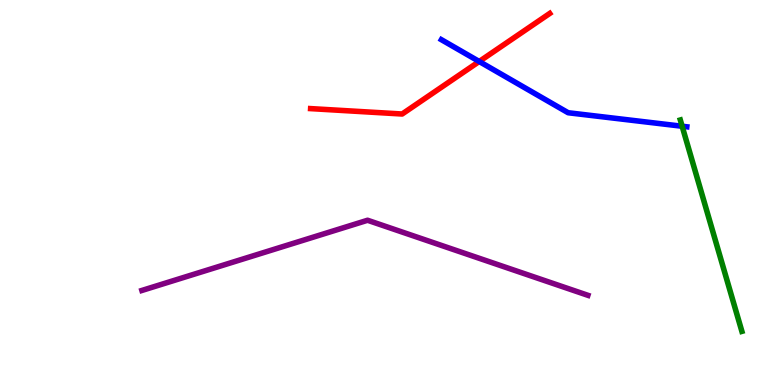[{'lines': ['blue', 'red'], 'intersections': [{'x': 6.18, 'y': 8.4}]}, {'lines': ['green', 'red'], 'intersections': []}, {'lines': ['purple', 'red'], 'intersections': []}, {'lines': ['blue', 'green'], 'intersections': [{'x': 8.8, 'y': 6.72}]}, {'lines': ['blue', 'purple'], 'intersections': []}, {'lines': ['green', 'purple'], 'intersections': []}]